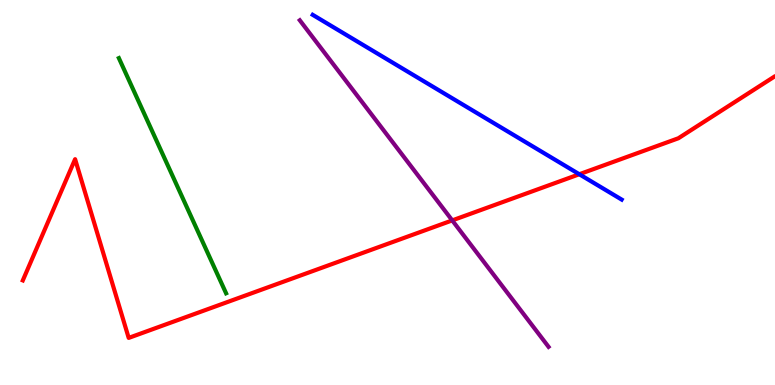[{'lines': ['blue', 'red'], 'intersections': [{'x': 7.47, 'y': 5.47}]}, {'lines': ['green', 'red'], 'intersections': []}, {'lines': ['purple', 'red'], 'intersections': [{'x': 5.84, 'y': 4.28}]}, {'lines': ['blue', 'green'], 'intersections': []}, {'lines': ['blue', 'purple'], 'intersections': []}, {'lines': ['green', 'purple'], 'intersections': []}]